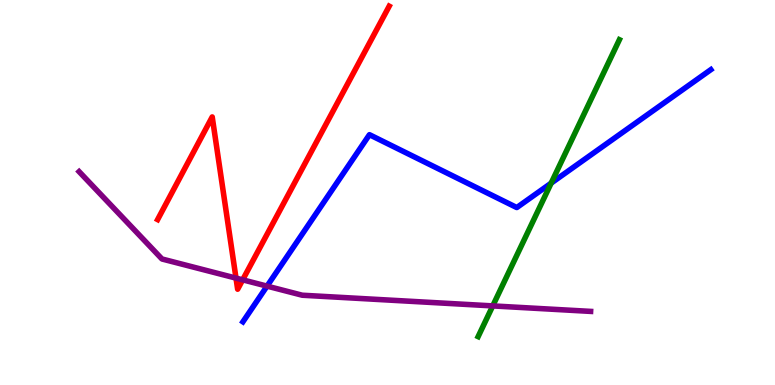[{'lines': ['blue', 'red'], 'intersections': []}, {'lines': ['green', 'red'], 'intersections': []}, {'lines': ['purple', 'red'], 'intersections': [{'x': 3.05, 'y': 2.78}, {'x': 3.13, 'y': 2.73}]}, {'lines': ['blue', 'green'], 'intersections': [{'x': 7.11, 'y': 5.24}]}, {'lines': ['blue', 'purple'], 'intersections': [{'x': 3.45, 'y': 2.57}]}, {'lines': ['green', 'purple'], 'intersections': [{'x': 6.36, 'y': 2.05}]}]